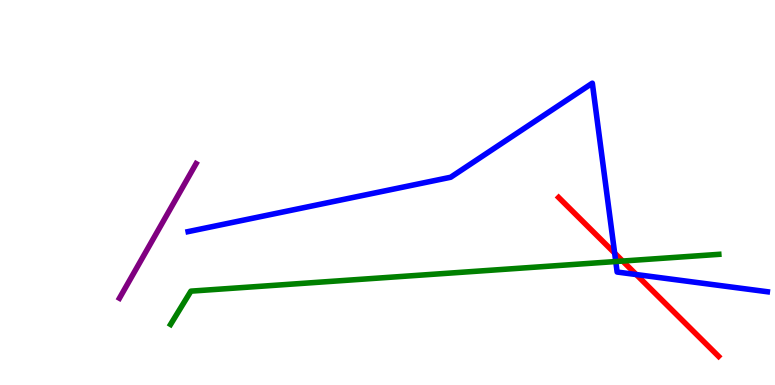[{'lines': ['blue', 'red'], 'intersections': [{'x': 7.93, 'y': 3.43}, {'x': 8.21, 'y': 2.87}]}, {'lines': ['green', 'red'], 'intersections': [{'x': 8.03, 'y': 3.22}]}, {'lines': ['purple', 'red'], 'intersections': []}, {'lines': ['blue', 'green'], 'intersections': [{'x': 7.95, 'y': 3.21}]}, {'lines': ['blue', 'purple'], 'intersections': []}, {'lines': ['green', 'purple'], 'intersections': []}]